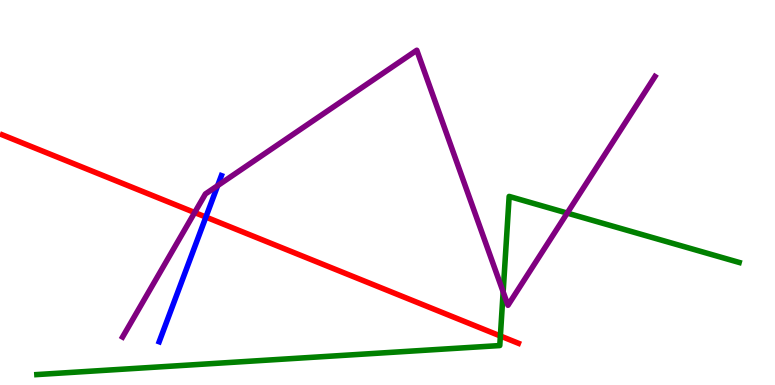[{'lines': ['blue', 'red'], 'intersections': [{'x': 2.66, 'y': 4.36}]}, {'lines': ['green', 'red'], 'intersections': [{'x': 6.46, 'y': 1.27}]}, {'lines': ['purple', 'red'], 'intersections': [{'x': 2.51, 'y': 4.48}]}, {'lines': ['blue', 'green'], 'intersections': []}, {'lines': ['blue', 'purple'], 'intersections': [{'x': 2.81, 'y': 5.18}]}, {'lines': ['green', 'purple'], 'intersections': [{'x': 6.49, 'y': 2.42}, {'x': 7.32, 'y': 4.47}]}]